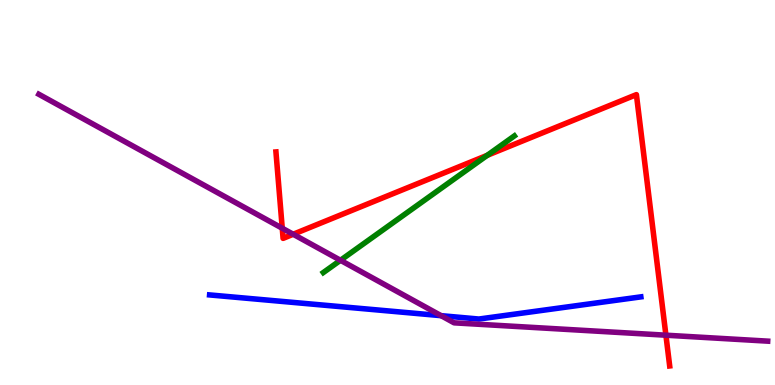[{'lines': ['blue', 'red'], 'intersections': []}, {'lines': ['green', 'red'], 'intersections': [{'x': 6.29, 'y': 5.97}]}, {'lines': ['purple', 'red'], 'intersections': [{'x': 3.64, 'y': 4.07}, {'x': 3.78, 'y': 3.92}, {'x': 8.59, 'y': 1.29}]}, {'lines': ['blue', 'green'], 'intersections': []}, {'lines': ['blue', 'purple'], 'intersections': [{'x': 5.69, 'y': 1.8}]}, {'lines': ['green', 'purple'], 'intersections': [{'x': 4.39, 'y': 3.24}]}]